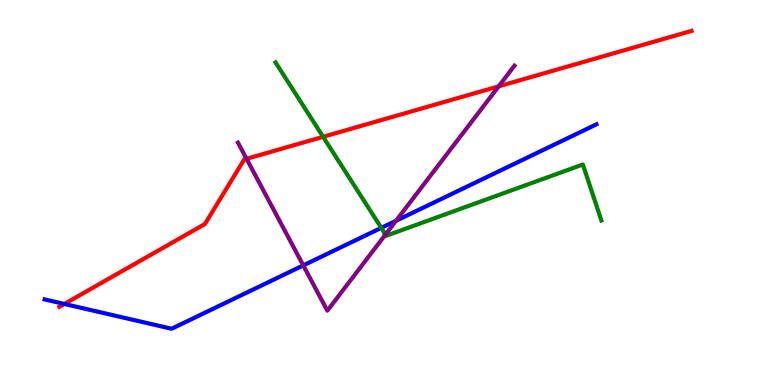[{'lines': ['blue', 'red'], 'intersections': [{'x': 0.83, 'y': 2.11}]}, {'lines': ['green', 'red'], 'intersections': [{'x': 4.17, 'y': 6.45}]}, {'lines': ['purple', 'red'], 'intersections': [{'x': 3.18, 'y': 5.88}, {'x': 6.43, 'y': 7.76}]}, {'lines': ['blue', 'green'], 'intersections': [{'x': 4.92, 'y': 4.08}]}, {'lines': ['blue', 'purple'], 'intersections': [{'x': 3.91, 'y': 3.11}, {'x': 5.11, 'y': 4.27}]}, {'lines': ['green', 'purple'], 'intersections': [{'x': 4.97, 'y': 3.89}]}]